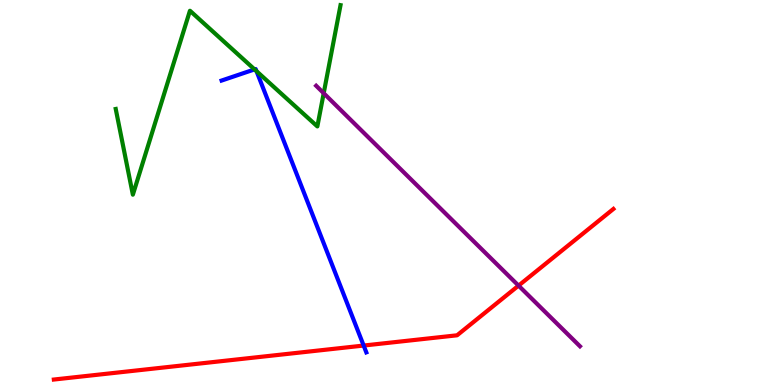[{'lines': ['blue', 'red'], 'intersections': [{'x': 4.69, 'y': 1.02}]}, {'lines': ['green', 'red'], 'intersections': []}, {'lines': ['purple', 'red'], 'intersections': [{'x': 6.69, 'y': 2.58}]}, {'lines': ['blue', 'green'], 'intersections': [{'x': 3.28, 'y': 8.2}, {'x': 3.31, 'y': 8.15}]}, {'lines': ['blue', 'purple'], 'intersections': []}, {'lines': ['green', 'purple'], 'intersections': [{'x': 4.18, 'y': 7.58}]}]